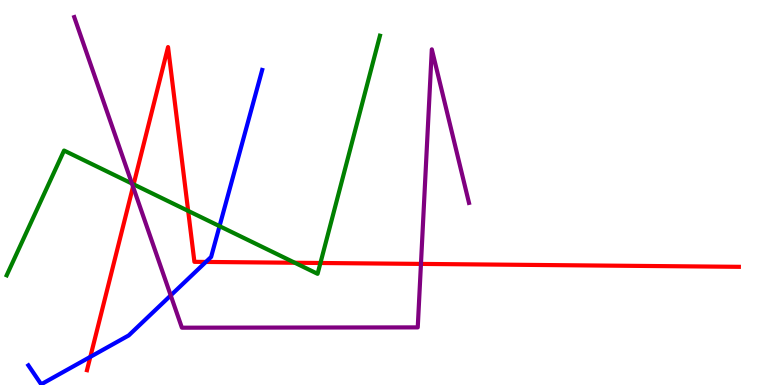[{'lines': ['blue', 'red'], 'intersections': [{'x': 1.17, 'y': 0.731}, {'x': 2.66, 'y': 3.2}]}, {'lines': ['green', 'red'], 'intersections': [{'x': 1.72, 'y': 5.21}, {'x': 2.43, 'y': 4.52}, {'x': 3.8, 'y': 3.18}, {'x': 4.13, 'y': 3.17}]}, {'lines': ['purple', 'red'], 'intersections': [{'x': 1.72, 'y': 5.15}, {'x': 5.43, 'y': 3.15}]}, {'lines': ['blue', 'green'], 'intersections': [{'x': 2.83, 'y': 4.13}]}, {'lines': ['blue', 'purple'], 'intersections': [{'x': 2.2, 'y': 2.33}]}, {'lines': ['green', 'purple'], 'intersections': [{'x': 1.7, 'y': 5.23}]}]